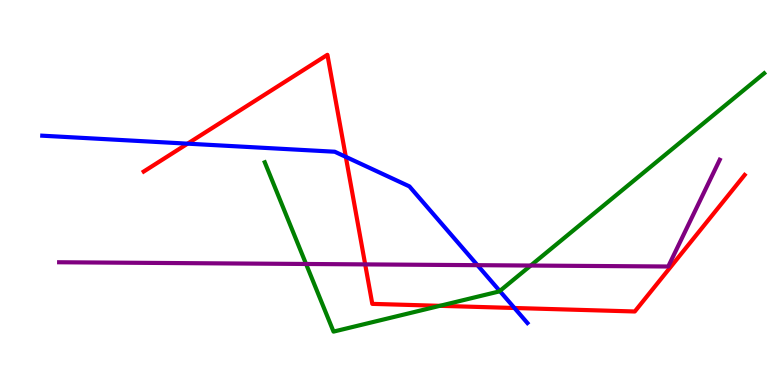[{'lines': ['blue', 'red'], 'intersections': [{'x': 2.42, 'y': 6.27}, {'x': 4.46, 'y': 5.93}, {'x': 6.64, 'y': 2.0}]}, {'lines': ['green', 'red'], 'intersections': [{'x': 5.68, 'y': 2.06}]}, {'lines': ['purple', 'red'], 'intersections': [{'x': 4.71, 'y': 3.13}]}, {'lines': ['blue', 'green'], 'intersections': [{'x': 6.45, 'y': 2.44}]}, {'lines': ['blue', 'purple'], 'intersections': [{'x': 6.16, 'y': 3.11}]}, {'lines': ['green', 'purple'], 'intersections': [{'x': 3.95, 'y': 3.14}, {'x': 6.85, 'y': 3.1}]}]